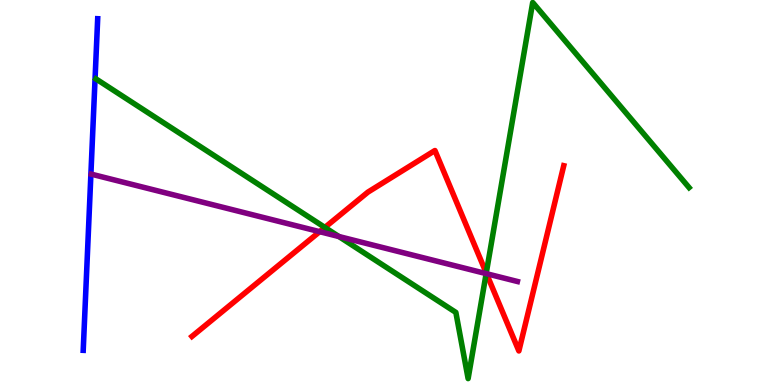[{'lines': ['blue', 'red'], 'intersections': []}, {'lines': ['green', 'red'], 'intersections': [{'x': 4.19, 'y': 4.09}, {'x': 6.27, 'y': 2.91}]}, {'lines': ['purple', 'red'], 'intersections': [{'x': 4.12, 'y': 3.98}, {'x': 6.28, 'y': 2.89}]}, {'lines': ['blue', 'green'], 'intersections': []}, {'lines': ['blue', 'purple'], 'intersections': []}, {'lines': ['green', 'purple'], 'intersections': [{'x': 4.37, 'y': 3.86}, {'x': 6.27, 'y': 2.89}]}]